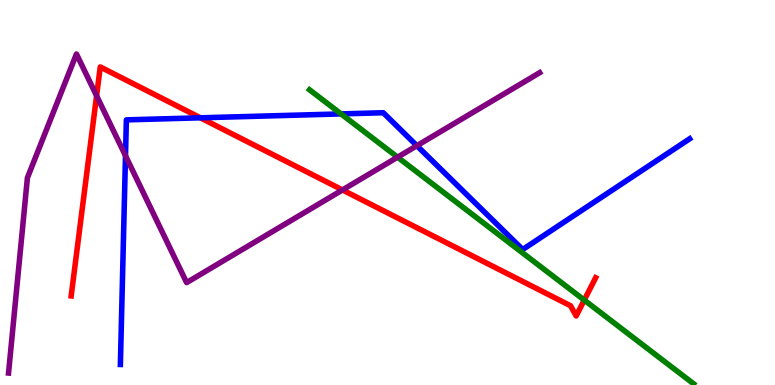[{'lines': ['blue', 'red'], 'intersections': [{'x': 2.59, 'y': 6.94}]}, {'lines': ['green', 'red'], 'intersections': [{'x': 7.54, 'y': 2.21}]}, {'lines': ['purple', 'red'], 'intersections': [{'x': 1.25, 'y': 7.51}, {'x': 4.42, 'y': 5.07}]}, {'lines': ['blue', 'green'], 'intersections': [{'x': 4.4, 'y': 7.04}]}, {'lines': ['blue', 'purple'], 'intersections': [{'x': 1.62, 'y': 5.95}, {'x': 5.38, 'y': 6.22}]}, {'lines': ['green', 'purple'], 'intersections': [{'x': 5.13, 'y': 5.92}]}]